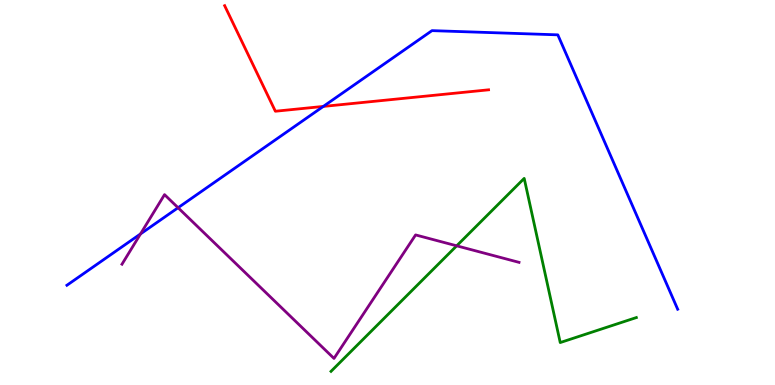[{'lines': ['blue', 'red'], 'intersections': [{'x': 4.17, 'y': 7.24}]}, {'lines': ['green', 'red'], 'intersections': []}, {'lines': ['purple', 'red'], 'intersections': []}, {'lines': ['blue', 'green'], 'intersections': []}, {'lines': ['blue', 'purple'], 'intersections': [{'x': 1.81, 'y': 3.92}, {'x': 2.3, 'y': 4.6}]}, {'lines': ['green', 'purple'], 'intersections': [{'x': 5.89, 'y': 3.62}]}]